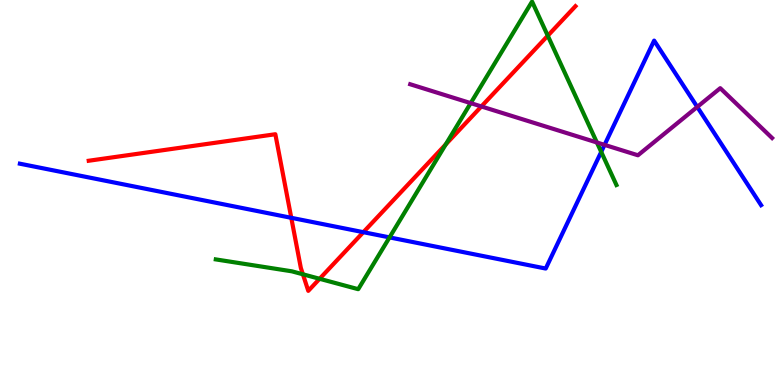[{'lines': ['blue', 'red'], 'intersections': [{'x': 3.76, 'y': 4.34}, {'x': 4.69, 'y': 3.97}]}, {'lines': ['green', 'red'], 'intersections': [{'x': 3.91, 'y': 2.88}, {'x': 4.12, 'y': 2.76}, {'x': 5.75, 'y': 6.25}, {'x': 7.07, 'y': 9.07}]}, {'lines': ['purple', 'red'], 'intersections': [{'x': 6.21, 'y': 7.23}]}, {'lines': ['blue', 'green'], 'intersections': [{'x': 5.03, 'y': 3.83}, {'x': 7.76, 'y': 6.05}]}, {'lines': ['blue', 'purple'], 'intersections': [{'x': 7.8, 'y': 6.24}, {'x': 9.0, 'y': 7.22}]}, {'lines': ['green', 'purple'], 'intersections': [{'x': 6.07, 'y': 7.32}, {'x': 7.7, 'y': 6.3}]}]